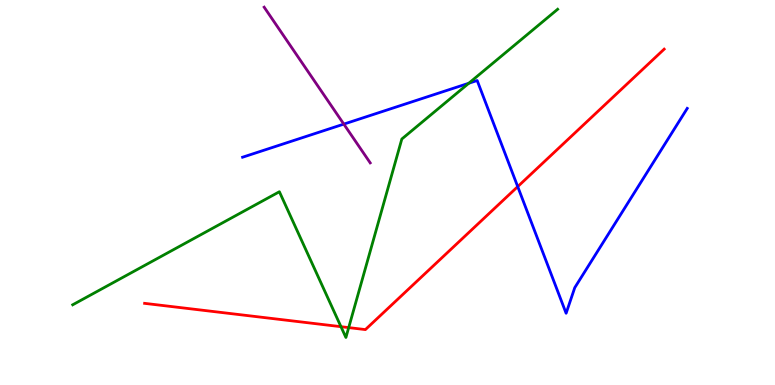[{'lines': ['blue', 'red'], 'intersections': [{'x': 6.68, 'y': 5.15}]}, {'lines': ['green', 'red'], 'intersections': [{'x': 4.4, 'y': 1.51}, {'x': 4.5, 'y': 1.49}]}, {'lines': ['purple', 'red'], 'intersections': []}, {'lines': ['blue', 'green'], 'intersections': [{'x': 6.05, 'y': 7.84}]}, {'lines': ['blue', 'purple'], 'intersections': [{'x': 4.44, 'y': 6.78}]}, {'lines': ['green', 'purple'], 'intersections': []}]